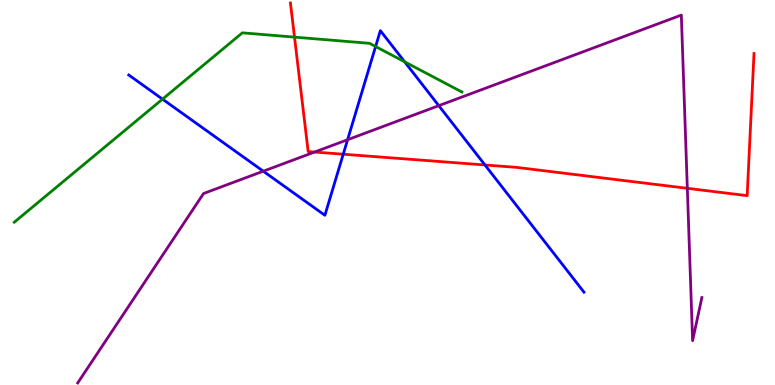[{'lines': ['blue', 'red'], 'intersections': [{'x': 4.43, 'y': 5.99}, {'x': 6.26, 'y': 5.72}]}, {'lines': ['green', 'red'], 'intersections': [{'x': 3.8, 'y': 9.04}]}, {'lines': ['purple', 'red'], 'intersections': [{'x': 4.06, 'y': 6.05}, {'x': 8.87, 'y': 5.11}]}, {'lines': ['blue', 'green'], 'intersections': [{'x': 2.1, 'y': 7.43}, {'x': 4.85, 'y': 8.79}, {'x': 5.22, 'y': 8.39}]}, {'lines': ['blue', 'purple'], 'intersections': [{'x': 3.4, 'y': 5.55}, {'x': 4.49, 'y': 6.37}, {'x': 5.66, 'y': 7.26}]}, {'lines': ['green', 'purple'], 'intersections': []}]